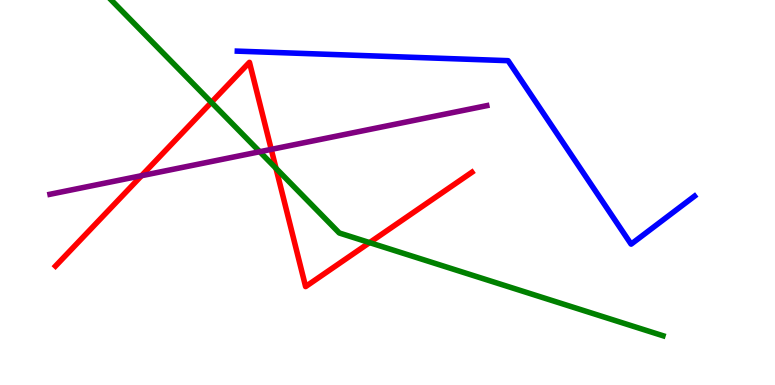[{'lines': ['blue', 'red'], 'intersections': []}, {'lines': ['green', 'red'], 'intersections': [{'x': 2.73, 'y': 7.34}, {'x': 3.56, 'y': 5.63}, {'x': 4.77, 'y': 3.7}]}, {'lines': ['purple', 'red'], 'intersections': [{'x': 1.83, 'y': 5.44}, {'x': 3.5, 'y': 6.12}]}, {'lines': ['blue', 'green'], 'intersections': []}, {'lines': ['blue', 'purple'], 'intersections': []}, {'lines': ['green', 'purple'], 'intersections': [{'x': 3.35, 'y': 6.06}]}]